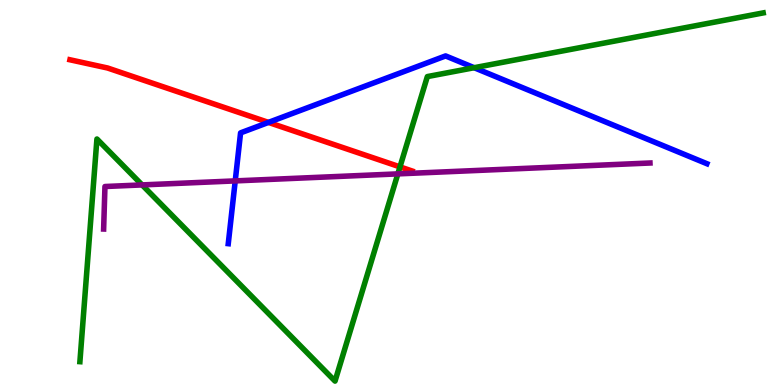[{'lines': ['blue', 'red'], 'intersections': [{'x': 3.46, 'y': 6.82}]}, {'lines': ['green', 'red'], 'intersections': [{'x': 5.16, 'y': 5.67}]}, {'lines': ['purple', 'red'], 'intersections': []}, {'lines': ['blue', 'green'], 'intersections': [{'x': 6.12, 'y': 8.24}]}, {'lines': ['blue', 'purple'], 'intersections': [{'x': 3.04, 'y': 5.3}]}, {'lines': ['green', 'purple'], 'intersections': [{'x': 1.83, 'y': 5.2}, {'x': 5.13, 'y': 5.48}]}]